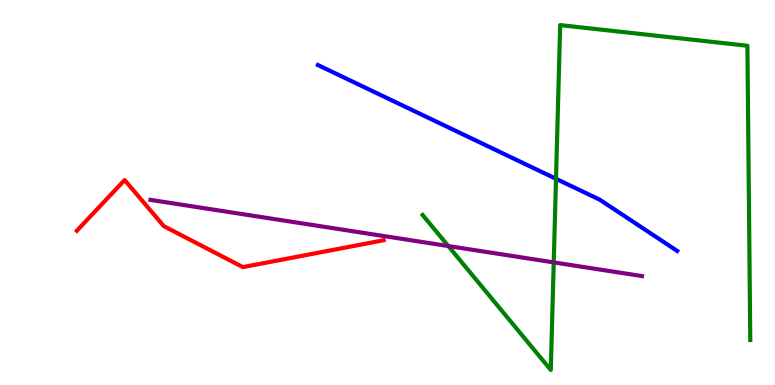[{'lines': ['blue', 'red'], 'intersections': []}, {'lines': ['green', 'red'], 'intersections': []}, {'lines': ['purple', 'red'], 'intersections': []}, {'lines': ['blue', 'green'], 'intersections': [{'x': 7.17, 'y': 5.36}]}, {'lines': ['blue', 'purple'], 'intersections': []}, {'lines': ['green', 'purple'], 'intersections': [{'x': 5.78, 'y': 3.61}, {'x': 7.14, 'y': 3.18}]}]